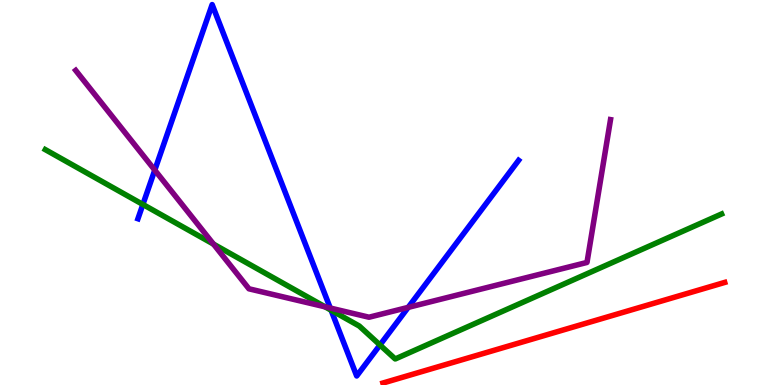[{'lines': ['blue', 'red'], 'intersections': []}, {'lines': ['green', 'red'], 'intersections': []}, {'lines': ['purple', 'red'], 'intersections': []}, {'lines': ['blue', 'green'], 'intersections': [{'x': 1.84, 'y': 4.69}, {'x': 4.27, 'y': 1.94}, {'x': 4.9, 'y': 1.04}]}, {'lines': ['blue', 'purple'], 'intersections': [{'x': 2.0, 'y': 5.58}, {'x': 4.26, 'y': 2.0}, {'x': 5.27, 'y': 2.02}]}, {'lines': ['green', 'purple'], 'intersections': [{'x': 2.75, 'y': 3.66}, {'x': 4.19, 'y': 2.03}]}]